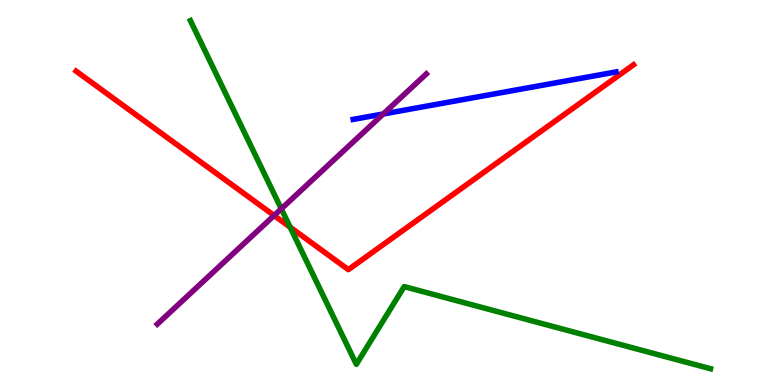[{'lines': ['blue', 'red'], 'intersections': []}, {'lines': ['green', 'red'], 'intersections': [{'x': 3.74, 'y': 4.1}]}, {'lines': ['purple', 'red'], 'intersections': [{'x': 3.54, 'y': 4.4}]}, {'lines': ['blue', 'green'], 'intersections': []}, {'lines': ['blue', 'purple'], 'intersections': [{'x': 4.95, 'y': 7.04}]}, {'lines': ['green', 'purple'], 'intersections': [{'x': 3.63, 'y': 4.58}]}]